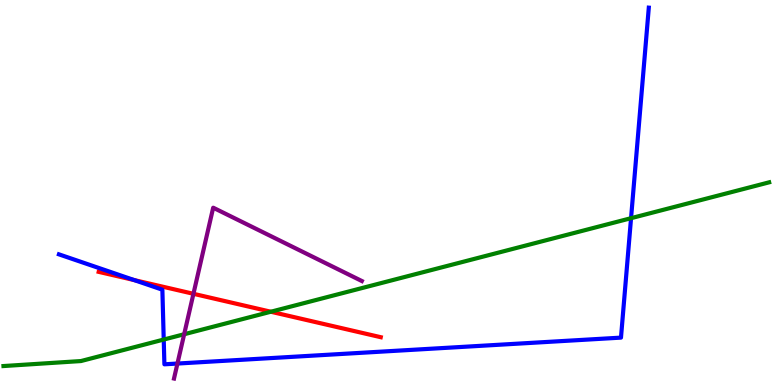[{'lines': ['blue', 'red'], 'intersections': [{'x': 1.73, 'y': 2.73}]}, {'lines': ['green', 'red'], 'intersections': [{'x': 3.49, 'y': 1.9}]}, {'lines': ['purple', 'red'], 'intersections': [{'x': 2.5, 'y': 2.37}]}, {'lines': ['blue', 'green'], 'intersections': [{'x': 2.11, 'y': 1.18}, {'x': 8.14, 'y': 4.33}]}, {'lines': ['blue', 'purple'], 'intersections': [{'x': 2.29, 'y': 0.557}]}, {'lines': ['green', 'purple'], 'intersections': [{'x': 2.38, 'y': 1.32}]}]